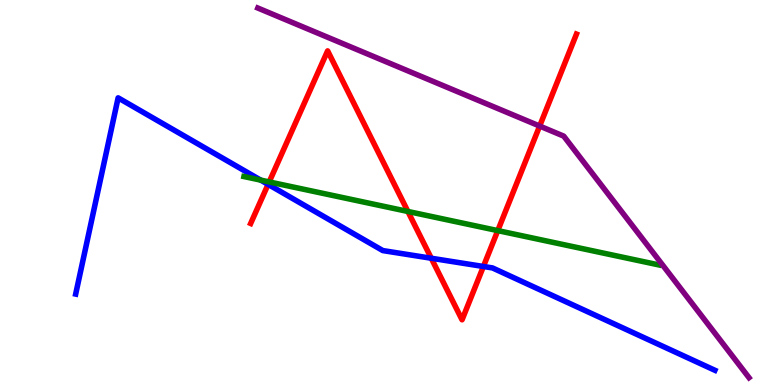[{'lines': ['blue', 'red'], 'intersections': [{'x': 3.46, 'y': 5.21}, {'x': 5.56, 'y': 3.29}, {'x': 6.24, 'y': 3.08}]}, {'lines': ['green', 'red'], 'intersections': [{'x': 3.47, 'y': 5.27}, {'x': 5.26, 'y': 4.51}, {'x': 6.42, 'y': 4.01}]}, {'lines': ['purple', 'red'], 'intersections': [{'x': 6.96, 'y': 6.73}]}, {'lines': ['blue', 'green'], 'intersections': [{'x': 3.36, 'y': 5.32}]}, {'lines': ['blue', 'purple'], 'intersections': []}, {'lines': ['green', 'purple'], 'intersections': []}]